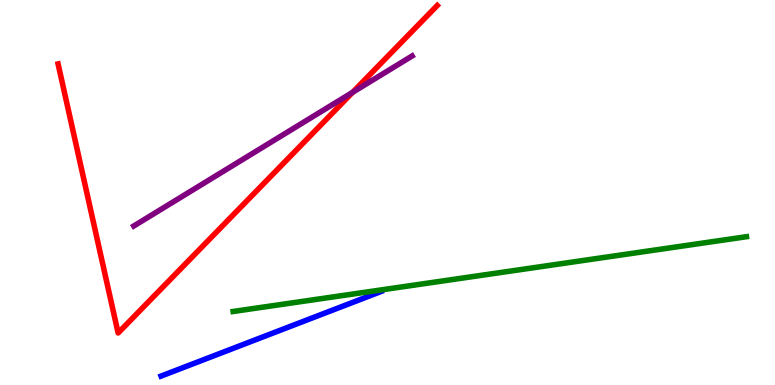[{'lines': ['blue', 'red'], 'intersections': []}, {'lines': ['green', 'red'], 'intersections': []}, {'lines': ['purple', 'red'], 'intersections': [{'x': 4.55, 'y': 7.6}]}, {'lines': ['blue', 'green'], 'intersections': []}, {'lines': ['blue', 'purple'], 'intersections': []}, {'lines': ['green', 'purple'], 'intersections': []}]